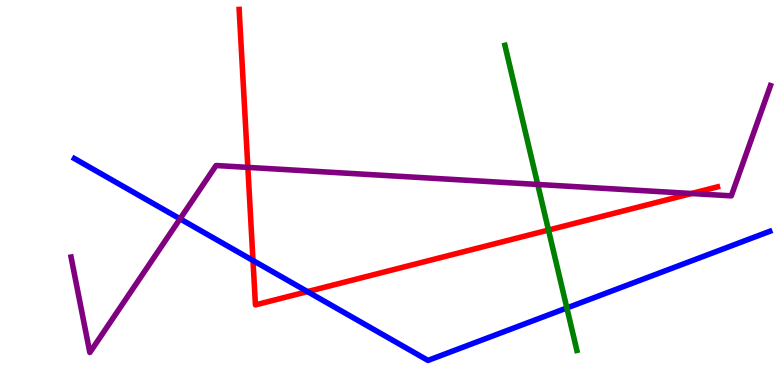[{'lines': ['blue', 'red'], 'intersections': [{'x': 3.26, 'y': 3.23}, {'x': 3.97, 'y': 2.43}]}, {'lines': ['green', 'red'], 'intersections': [{'x': 7.08, 'y': 4.02}]}, {'lines': ['purple', 'red'], 'intersections': [{'x': 3.2, 'y': 5.65}, {'x': 8.92, 'y': 4.97}]}, {'lines': ['blue', 'green'], 'intersections': [{'x': 7.31, 'y': 2.0}]}, {'lines': ['blue', 'purple'], 'intersections': [{'x': 2.32, 'y': 4.32}]}, {'lines': ['green', 'purple'], 'intersections': [{'x': 6.94, 'y': 5.21}]}]